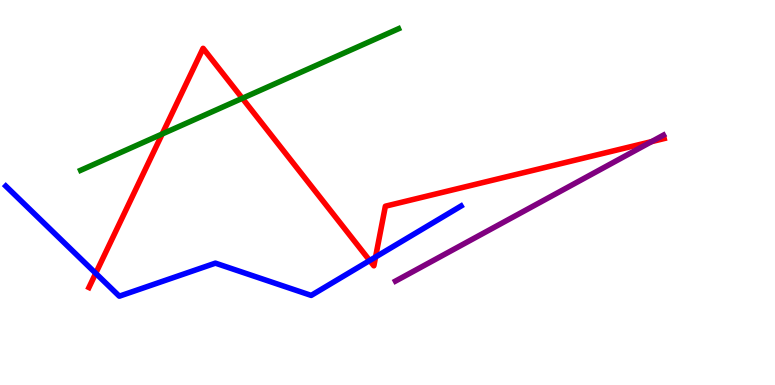[{'lines': ['blue', 'red'], 'intersections': [{'x': 1.24, 'y': 2.9}, {'x': 4.77, 'y': 3.23}, {'x': 4.85, 'y': 3.32}]}, {'lines': ['green', 'red'], 'intersections': [{'x': 2.09, 'y': 6.52}, {'x': 3.13, 'y': 7.45}]}, {'lines': ['purple', 'red'], 'intersections': [{'x': 8.41, 'y': 6.32}]}, {'lines': ['blue', 'green'], 'intersections': []}, {'lines': ['blue', 'purple'], 'intersections': []}, {'lines': ['green', 'purple'], 'intersections': []}]